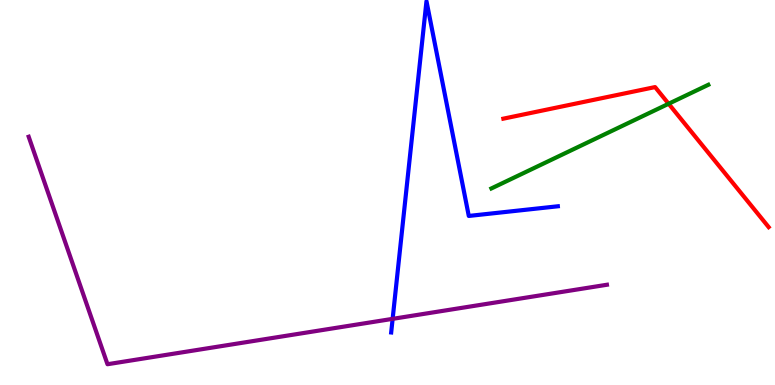[{'lines': ['blue', 'red'], 'intersections': []}, {'lines': ['green', 'red'], 'intersections': [{'x': 8.63, 'y': 7.3}]}, {'lines': ['purple', 'red'], 'intersections': []}, {'lines': ['blue', 'green'], 'intersections': []}, {'lines': ['blue', 'purple'], 'intersections': [{'x': 5.07, 'y': 1.72}]}, {'lines': ['green', 'purple'], 'intersections': []}]